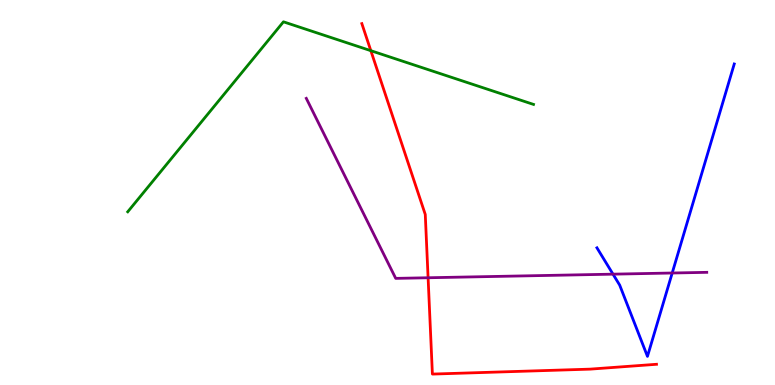[{'lines': ['blue', 'red'], 'intersections': []}, {'lines': ['green', 'red'], 'intersections': [{'x': 4.78, 'y': 8.68}]}, {'lines': ['purple', 'red'], 'intersections': [{'x': 5.52, 'y': 2.79}]}, {'lines': ['blue', 'green'], 'intersections': []}, {'lines': ['blue', 'purple'], 'intersections': [{'x': 7.91, 'y': 2.88}, {'x': 8.67, 'y': 2.91}]}, {'lines': ['green', 'purple'], 'intersections': []}]